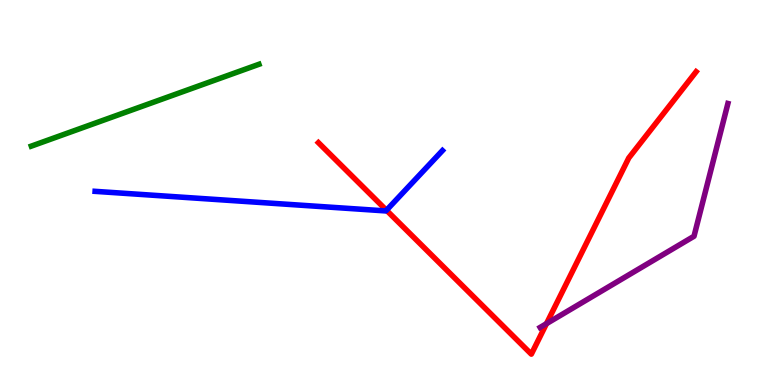[{'lines': ['blue', 'red'], 'intersections': [{'x': 4.99, 'y': 4.54}]}, {'lines': ['green', 'red'], 'intersections': []}, {'lines': ['purple', 'red'], 'intersections': [{'x': 7.05, 'y': 1.59}]}, {'lines': ['blue', 'green'], 'intersections': []}, {'lines': ['blue', 'purple'], 'intersections': []}, {'lines': ['green', 'purple'], 'intersections': []}]